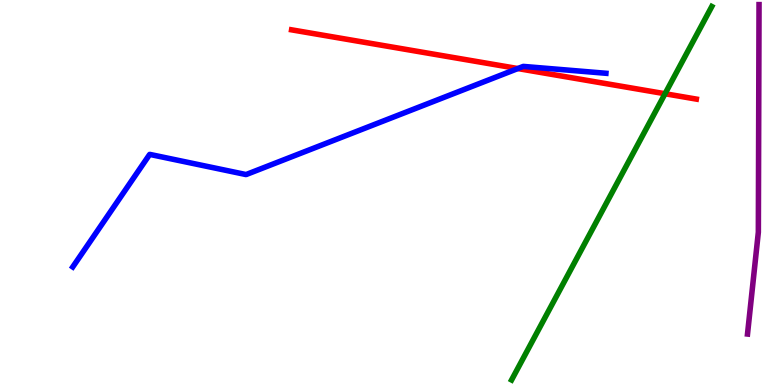[{'lines': ['blue', 'red'], 'intersections': [{'x': 6.68, 'y': 8.22}]}, {'lines': ['green', 'red'], 'intersections': [{'x': 8.58, 'y': 7.57}]}, {'lines': ['purple', 'red'], 'intersections': []}, {'lines': ['blue', 'green'], 'intersections': []}, {'lines': ['blue', 'purple'], 'intersections': []}, {'lines': ['green', 'purple'], 'intersections': []}]